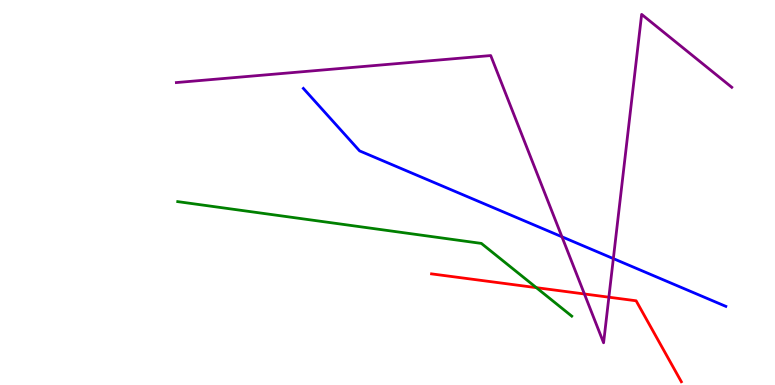[{'lines': ['blue', 'red'], 'intersections': []}, {'lines': ['green', 'red'], 'intersections': [{'x': 6.92, 'y': 2.53}]}, {'lines': ['purple', 'red'], 'intersections': [{'x': 7.54, 'y': 2.36}, {'x': 7.86, 'y': 2.28}]}, {'lines': ['blue', 'green'], 'intersections': []}, {'lines': ['blue', 'purple'], 'intersections': [{'x': 7.25, 'y': 3.85}, {'x': 7.91, 'y': 3.28}]}, {'lines': ['green', 'purple'], 'intersections': []}]